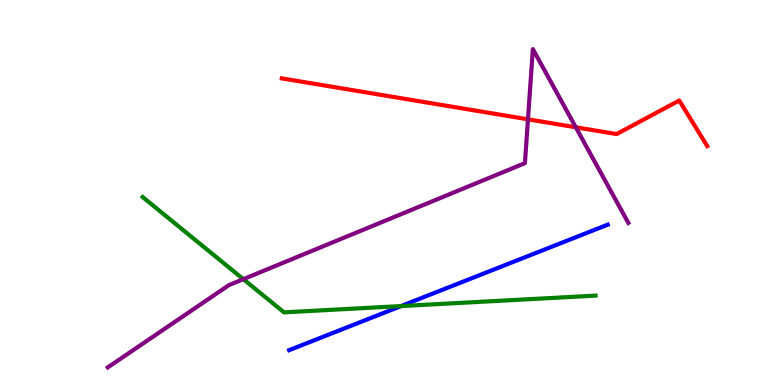[{'lines': ['blue', 'red'], 'intersections': []}, {'lines': ['green', 'red'], 'intersections': []}, {'lines': ['purple', 'red'], 'intersections': [{'x': 6.81, 'y': 6.9}, {'x': 7.43, 'y': 6.69}]}, {'lines': ['blue', 'green'], 'intersections': [{'x': 5.18, 'y': 2.05}]}, {'lines': ['blue', 'purple'], 'intersections': []}, {'lines': ['green', 'purple'], 'intersections': [{'x': 3.14, 'y': 2.75}]}]